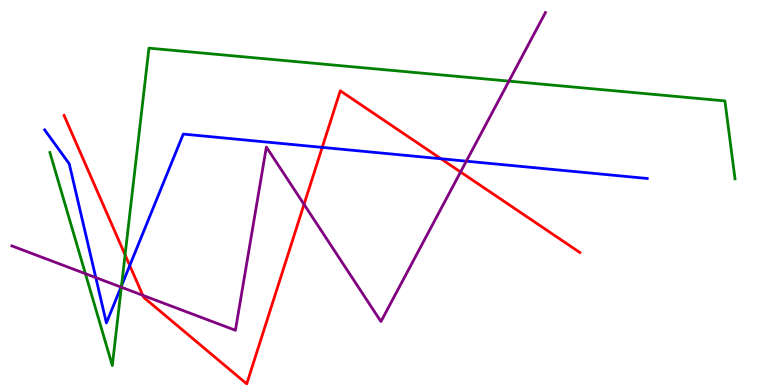[{'lines': ['blue', 'red'], 'intersections': [{'x': 1.67, 'y': 3.1}, {'x': 4.16, 'y': 6.17}, {'x': 5.69, 'y': 5.88}]}, {'lines': ['green', 'red'], 'intersections': [{'x': 1.61, 'y': 3.38}]}, {'lines': ['purple', 'red'], 'intersections': [{'x': 1.84, 'y': 2.33}, {'x': 3.92, 'y': 4.69}, {'x': 5.94, 'y': 5.53}]}, {'lines': ['blue', 'green'], 'intersections': [{'x': 1.57, 'y': 2.58}]}, {'lines': ['blue', 'purple'], 'intersections': [{'x': 1.24, 'y': 2.79}, {'x': 1.56, 'y': 2.54}, {'x': 6.02, 'y': 5.81}]}, {'lines': ['green', 'purple'], 'intersections': [{'x': 1.1, 'y': 2.89}, {'x': 1.57, 'y': 2.54}, {'x': 6.57, 'y': 7.89}]}]